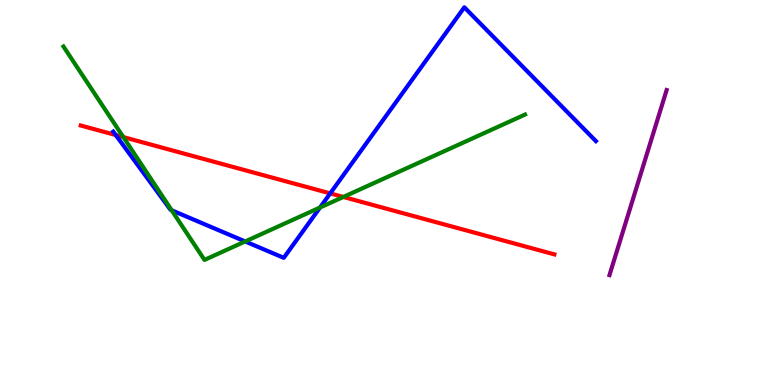[{'lines': ['blue', 'red'], 'intersections': [{'x': 1.49, 'y': 6.49}, {'x': 4.26, 'y': 4.98}]}, {'lines': ['green', 'red'], 'intersections': [{'x': 1.59, 'y': 6.44}, {'x': 4.43, 'y': 4.88}]}, {'lines': ['purple', 'red'], 'intersections': []}, {'lines': ['blue', 'green'], 'intersections': [{'x': 2.22, 'y': 4.54}, {'x': 3.16, 'y': 3.73}, {'x': 4.13, 'y': 4.61}]}, {'lines': ['blue', 'purple'], 'intersections': []}, {'lines': ['green', 'purple'], 'intersections': []}]